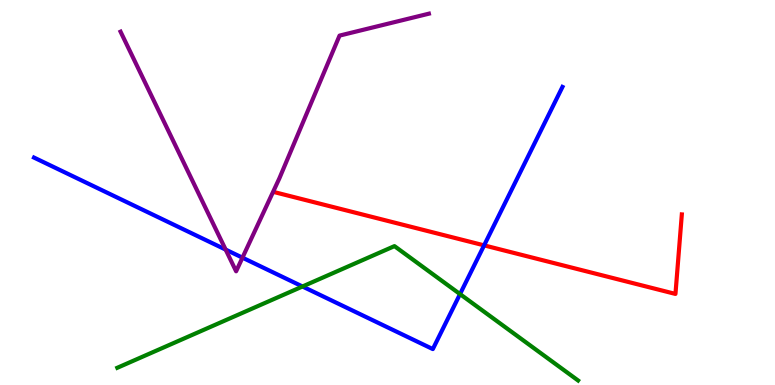[{'lines': ['blue', 'red'], 'intersections': [{'x': 6.25, 'y': 3.63}]}, {'lines': ['green', 'red'], 'intersections': []}, {'lines': ['purple', 'red'], 'intersections': []}, {'lines': ['blue', 'green'], 'intersections': [{'x': 3.9, 'y': 2.56}, {'x': 5.94, 'y': 2.36}]}, {'lines': ['blue', 'purple'], 'intersections': [{'x': 2.91, 'y': 3.52}, {'x': 3.13, 'y': 3.31}]}, {'lines': ['green', 'purple'], 'intersections': []}]